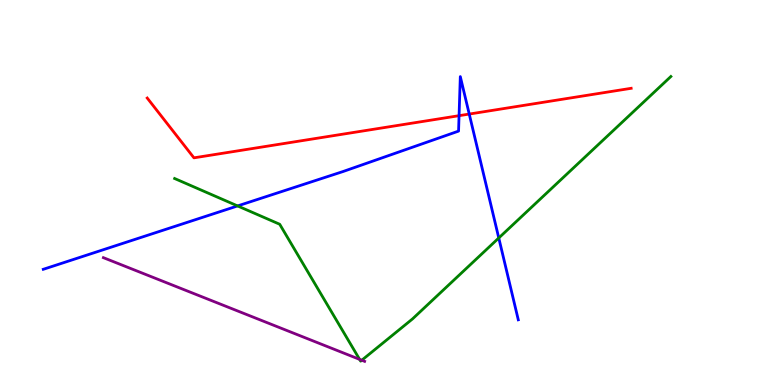[{'lines': ['blue', 'red'], 'intersections': [{'x': 5.92, 'y': 7.0}, {'x': 6.05, 'y': 7.04}]}, {'lines': ['green', 'red'], 'intersections': []}, {'lines': ['purple', 'red'], 'intersections': []}, {'lines': ['blue', 'green'], 'intersections': [{'x': 3.07, 'y': 4.65}, {'x': 6.44, 'y': 3.82}]}, {'lines': ['blue', 'purple'], 'intersections': []}, {'lines': ['green', 'purple'], 'intersections': [{'x': 4.64, 'y': 0.665}, {'x': 4.67, 'y': 0.643}]}]